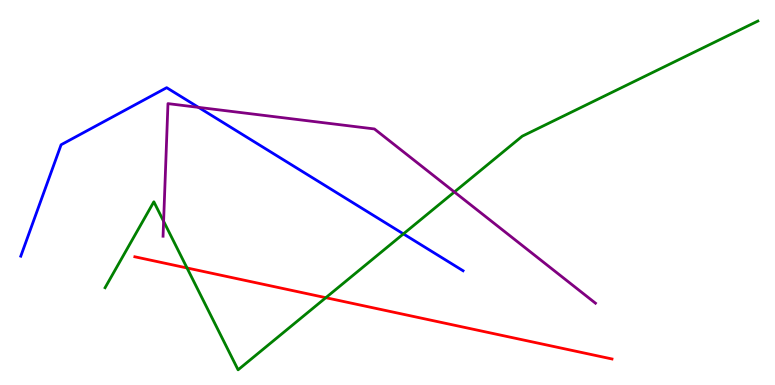[{'lines': ['blue', 'red'], 'intersections': []}, {'lines': ['green', 'red'], 'intersections': [{'x': 2.41, 'y': 3.04}, {'x': 4.2, 'y': 2.27}]}, {'lines': ['purple', 'red'], 'intersections': []}, {'lines': ['blue', 'green'], 'intersections': [{'x': 5.21, 'y': 3.92}]}, {'lines': ['blue', 'purple'], 'intersections': [{'x': 2.56, 'y': 7.21}]}, {'lines': ['green', 'purple'], 'intersections': [{'x': 2.11, 'y': 4.25}, {'x': 5.86, 'y': 5.01}]}]